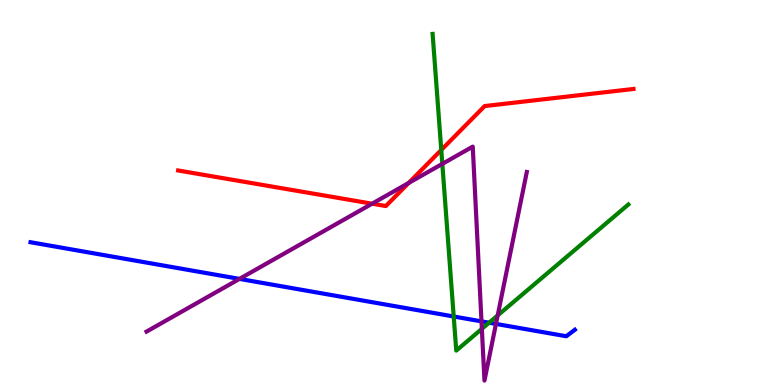[{'lines': ['blue', 'red'], 'intersections': []}, {'lines': ['green', 'red'], 'intersections': [{'x': 5.69, 'y': 6.1}]}, {'lines': ['purple', 'red'], 'intersections': [{'x': 4.8, 'y': 4.71}, {'x': 5.27, 'y': 5.25}]}, {'lines': ['blue', 'green'], 'intersections': [{'x': 5.85, 'y': 1.78}, {'x': 6.31, 'y': 1.62}]}, {'lines': ['blue', 'purple'], 'intersections': [{'x': 3.09, 'y': 2.76}, {'x': 6.21, 'y': 1.65}, {'x': 6.4, 'y': 1.59}]}, {'lines': ['green', 'purple'], 'intersections': [{'x': 5.71, 'y': 5.74}, {'x': 6.22, 'y': 1.46}, {'x': 6.42, 'y': 1.81}]}]